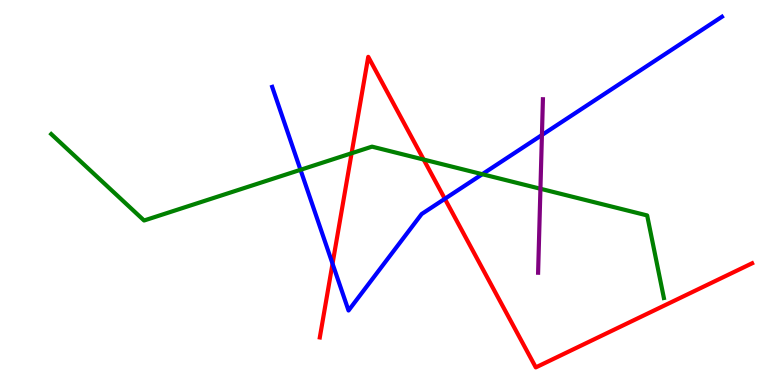[{'lines': ['blue', 'red'], 'intersections': [{'x': 4.29, 'y': 3.15}, {'x': 5.74, 'y': 4.84}]}, {'lines': ['green', 'red'], 'intersections': [{'x': 4.54, 'y': 6.02}, {'x': 5.47, 'y': 5.86}]}, {'lines': ['purple', 'red'], 'intersections': []}, {'lines': ['blue', 'green'], 'intersections': [{'x': 3.88, 'y': 5.59}, {'x': 6.22, 'y': 5.48}]}, {'lines': ['blue', 'purple'], 'intersections': [{'x': 6.99, 'y': 6.49}]}, {'lines': ['green', 'purple'], 'intersections': [{'x': 6.97, 'y': 5.1}]}]